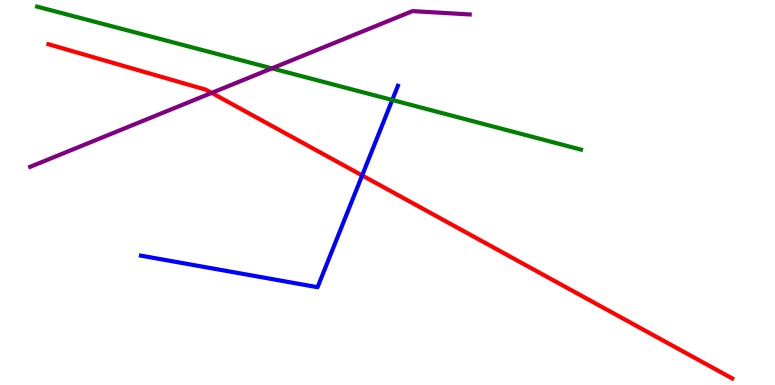[{'lines': ['blue', 'red'], 'intersections': [{'x': 4.67, 'y': 5.44}]}, {'lines': ['green', 'red'], 'intersections': []}, {'lines': ['purple', 'red'], 'intersections': [{'x': 2.73, 'y': 7.59}]}, {'lines': ['blue', 'green'], 'intersections': [{'x': 5.06, 'y': 7.4}]}, {'lines': ['blue', 'purple'], 'intersections': []}, {'lines': ['green', 'purple'], 'intersections': [{'x': 3.51, 'y': 8.22}]}]